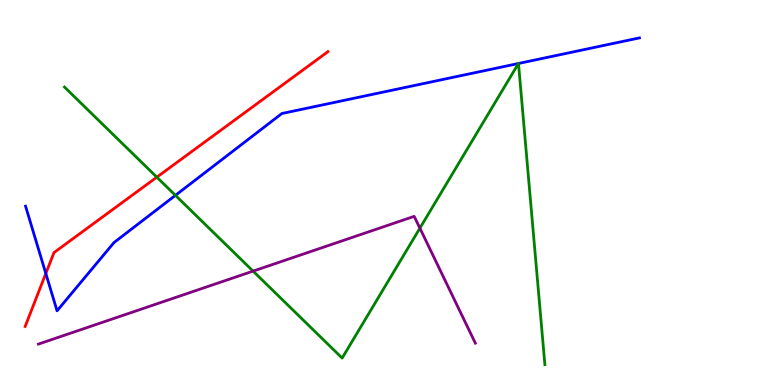[{'lines': ['blue', 'red'], 'intersections': [{'x': 0.591, 'y': 2.9}]}, {'lines': ['green', 'red'], 'intersections': [{'x': 2.02, 'y': 5.4}]}, {'lines': ['purple', 'red'], 'intersections': []}, {'lines': ['blue', 'green'], 'intersections': [{'x': 2.26, 'y': 4.93}, {'x': 6.69, 'y': 8.35}, {'x': 6.69, 'y': 8.35}]}, {'lines': ['blue', 'purple'], 'intersections': []}, {'lines': ['green', 'purple'], 'intersections': [{'x': 3.27, 'y': 2.96}, {'x': 5.42, 'y': 4.07}]}]